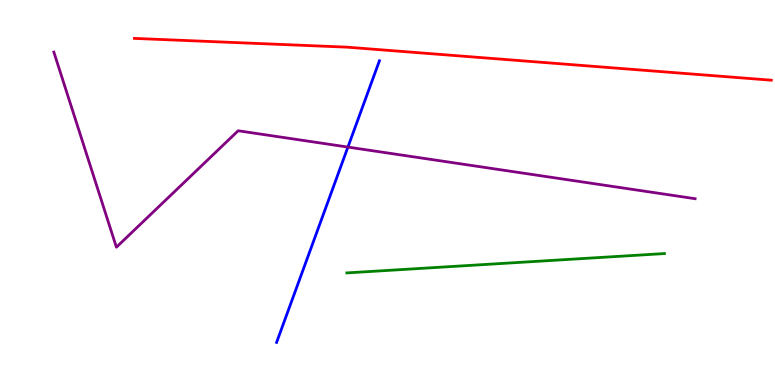[{'lines': ['blue', 'red'], 'intersections': []}, {'lines': ['green', 'red'], 'intersections': []}, {'lines': ['purple', 'red'], 'intersections': []}, {'lines': ['blue', 'green'], 'intersections': []}, {'lines': ['blue', 'purple'], 'intersections': [{'x': 4.49, 'y': 6.18}]}, {'lines': ['green', 'purple'], 'intersections': []}]